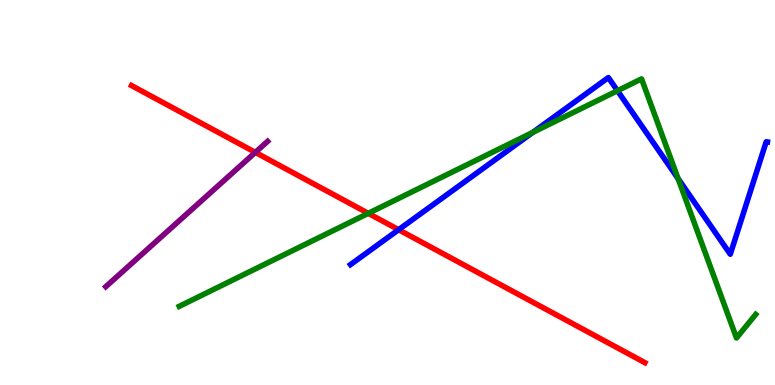[{'lines': ['blue', 'red'], 'intersections': [{'x': 5.14, 'y': 4.03}]}, {'lines': ['green', 'red'], 'intersections': [{'x': 4.75, 'y': 4.46}]}, {'lines': ['purple', 'red'], 'intersections': [{'x': 3.29, 'y': 6.04}]}, {'lines': ['blue', 'green'], 'intersections': [{'x': 6.87, 'y': 6.56}, {'x': 7.97, 'y': 7.64}, {'x': 8.75, 'y': 5.36}]}, {'lines': ['blue', 'purple'], 'intersections': []}, {'lines': ['green', 'purple'], 'intersections': []}]